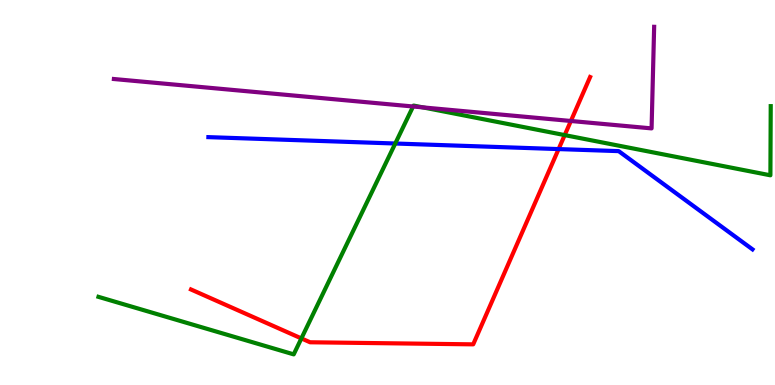[{'lines': ['blue', 'red'], 'intersections': [{'x': 7.21, 'y': 6.13}]}, {'lines': ['green', 'red'], 'intersections': [{'x': 3.89, 'y': 1.21}, {'x': 7.29, 'y': 6.49}]}, {'lines': ['purple', 'red'], 'intersections': [{'x': 7.37, 'y': 6.86}]}, {'lines': ['blue', 'green'], 'intersections': [{'x': 5.1, 'y': 6.27}]}, {'lines': ['blue', 'purple'], 'intersections': []}, {'lines': ['green', 'purple'], 'intersections': [{'x': 5.33, 'y': 7.23}, {'x': 5.46, 'y': 7.21}]}]